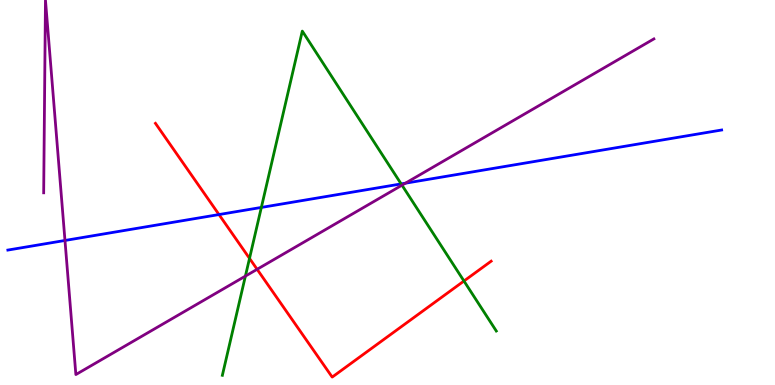[{'lines': ['blue', 'red'], 'intersections': [{'x': 2.83, 'y': 4.43}]}, {'lines': ['green', 'red'], 'intersections': [{'x': 3.22, 'y': 3.29}, {'x': 5.99, 'y': 2.7}]}, {'lines': ['purple', 'red'], 'intersections': [{'x': 3.32, 'y': 3.01}]}, {'lines': ['blue', 'green'], 'intersections': [{'x': 3.37, 'y': 4.61}, {'x': 5.18, 'y': 5.22}]}, {'lines': ['blue', 'purple'], 'intersections': [{'x': 0.838, 'y': 3.75}, {'x': 5.23, 'y': 5.24}]}, {'lines': ['green', 'purple'], 'intersections': [{'x': 3.17, 'y': 2.83}, {'x': 5.19, 'y': 5.19}]}]